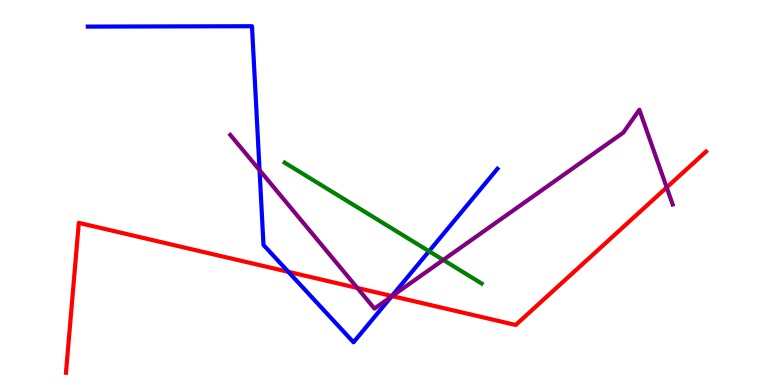[{'lines': ['blue', 'red'], 'intersections': [{'x': 3.72, 'y': 2.94}, {'x': 5.06, 'y': 2.31}]}, {'lines': ['green', 'red'], 'intersections': []}, {'lines': ['purple', 'red'], 'intersections': [{'x': 4.61, 'y': 2.52}, {'x': 5.06, 'y': 2.31}, {'x': 8.6, 'y': 5.13}]}, {'lines': ['blue', 'green'], 'intersections': [{'x': 5.54, 'y': 3.47}]}, {'lines': ['blue', 'purple'], 'intersections': [{'x': 3.35, 'y': 5.58}, {'x': 5.05, 'y': 2.3}]}, {'lines': ['green', 'purple'], 'intersections': [{'x': 5.72, 'y': 3.25}]}]